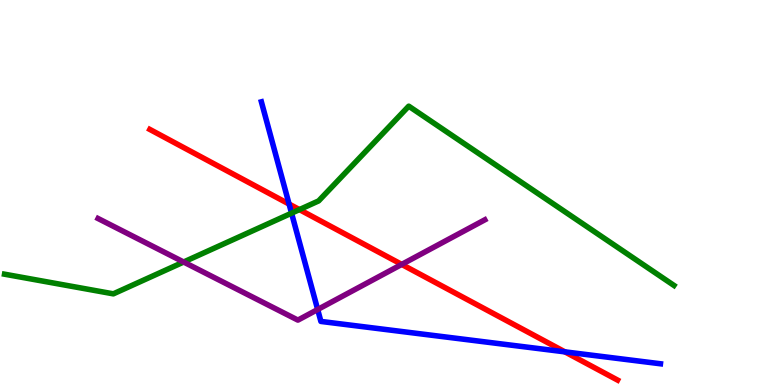[{'lines': ['blue', 'red'], 'intersections': [{'x': 3.73, 'y': 4.7}, {'x': 7.29, 'y': 0.861}]}, {'lines': ['green', 'red'], 'intersections': [{'x': 3.86, 'y': 4.56}]}, {'lines': ['purple', 'red'], 'intersections': [{'x': 5.18, 'y': 3.13}]}, {'lines': ['blue', 'green'], 'intersections': [{'x': 3.76, 'y': 4.46}]}, {'lines': ['blue', 'purple'], 'intersections': [{'x': 4.1, 'y': 1.96}]}, {'lines': ['green', 'purple'], 'intersections': [{'x': 2.37, 'y': 3.19}]}]